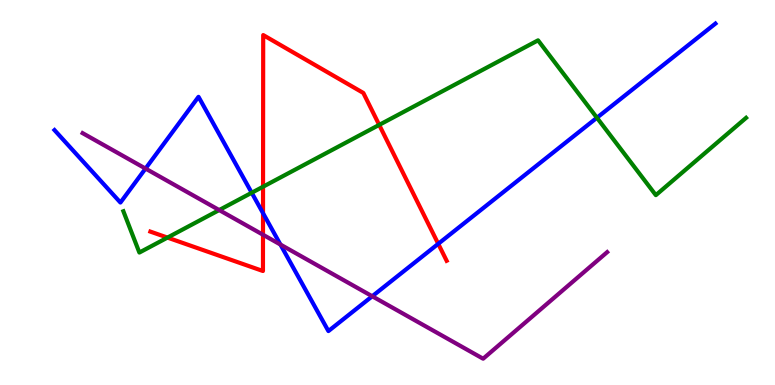[{'lines': ['blue', 'red'], 'intersections': [{'x': 3.39, 'y': 4.46}, {'x': 5.65, 'y': 3.67}]}, {'lines': ['green', 'red'], 'intersections': [{'x': 2.16, 'y': 3.83}, {'x': 3.39, 'y': 5.15}, {'x': 4.89, 'y': 6.76}]}, {'lines': ['purple', 'red'], 'intersections': [{'x': 3.39, 'y': 3.9}]}, {'lines': ['blue', 'green'], 'intersections': [{'x': 3.25, 'y': 4.99}, {'x': 7.7, 'y': 6.94}]}, {'lines': ['blue', 'purple'], 'intersections': [{'x': 1.88, 'y': 5.62}, {'x': 3.62, 'y': 3.65}, {'x': 4.8, 'y': 2.31}]}, {'lines': ['green', 'purple'], 'intersections': [{'x': 2.83, 'y': 4.54}]}]